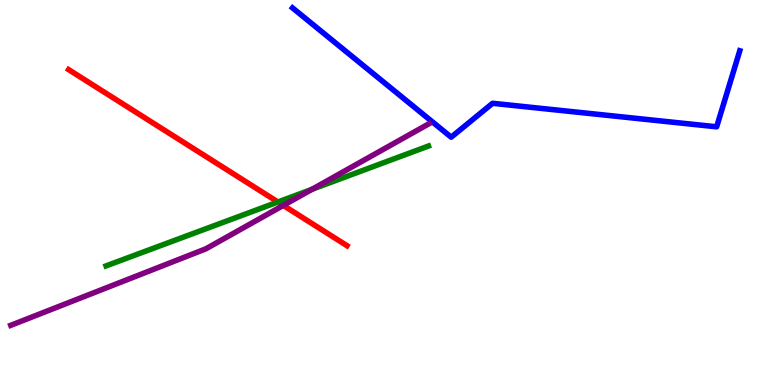[{'lines': ['blue', 'red'], 'intersections': []}, {'lines': ['green', 'red'], 'intersections': [{'x': 3.59, 'y': 4.75}]}, {'lines': ['purple', 'red'], 'intersections': [{'x': 3.66, 'y': 4.66}]}, {'lines': ['blue', 'green'], 'intersections': []}, {'lines': ['blue', 'purple'], 'intersections': []}, {'lines': ['green', 'purple'], 'intersections': [{'x': 4.03, 'y': 5.08}]}]